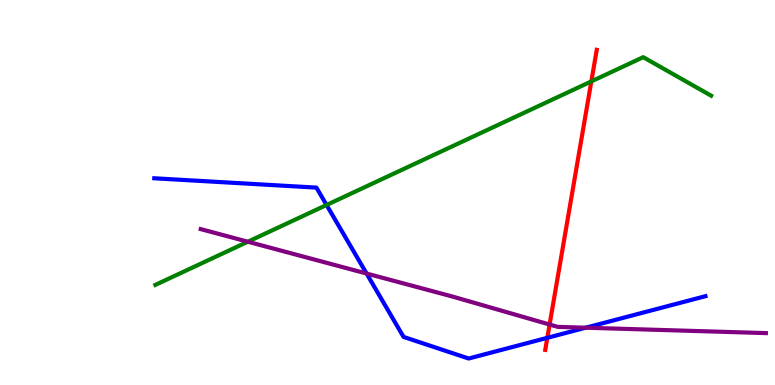[{'lines': ['blue', 'red'], 'intersections': [{'x': 7.06, 'y': 1.23}]}, {'lines': ['green', 'red'], 'intersections': [{'x': 7.63, 'y': 7.89}]}, {'lines': ['purple', 'red'], 'intersections': [{'x': 7.09, 'y': 1.57}]}, {'lines': ['blue', 'green'], 'intersections': [{'x': 4.21, 'y': 4.68}]}, {'lines': ['blue', 'purple'], 'intersections': [{'x': 4.73, 'y': 2.9}, {'x': 7.56, 'y': 1.49}]}, {'lines': ['green', 'purple'], 'intersections': [{'x': 3.2, 'y': 3.72}]}]